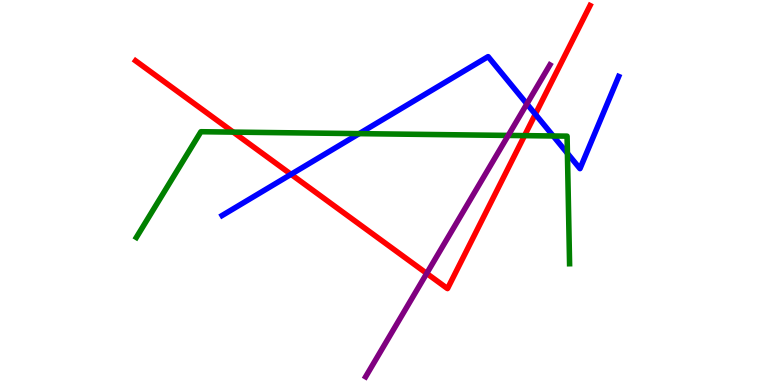[{'lines': ['blue', 'red'], 'intersections': [{'x': 3.76, 'y': 5.47}, {'x': 6.91, 'y': 7.03}]}, {'lines': ['green', 'red'], 'intersections': [{'x': 3.01, 'y': 6.57}, {'x': 6.77, 'y': 6.48}]}, {'lines': ['purple', 'red'], 'intersections': [{'x': 5.51, 'y': 2.9}]}, {'lines': ['blue', 'green'], 'intersections': [{'x': 4.63, 'y': 6.53}, {'x': 7.14, 'y': 6.47}, {'x': 7.32, 'y': 6.02}]}, {'lines': ['blue', 'purple'], 'intersections': [{'x': 6.8, 'y': 7.3}]}, {'lines': ['green', 'purple'], 'intersections': [{'x': 6.56, 'y': 6.48}]}]